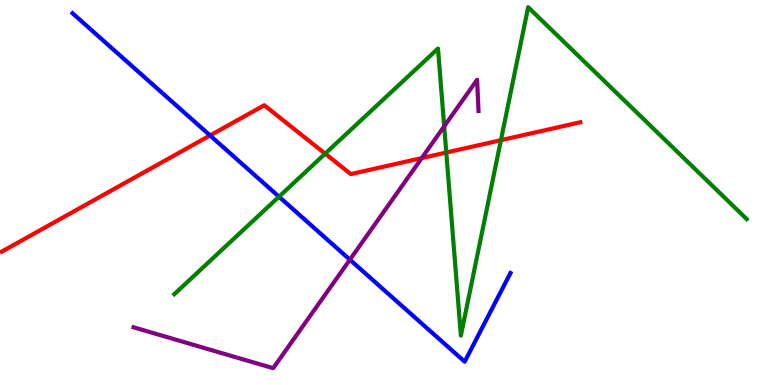[{'lines': ['blue', 'red'], 'intersections': [{'x': 2.71, 'y': 6.48}]}, {'lines': ['green', 'red'], 'intersections': [{'x': 4.2, 'y': 6.01}, {'x': 5.76, 'y': 6.04}, {'x': 6.46, 'y': 6.36}]}, {'lines': ['purple', 'red'], 'intersections': [{'x': 5.44, 'y': 5.89}]}, {'lines': ['blue', 'green'], 'intersections': [{'x': 3.6, 'y': 4.89}]}, {'lines': ['blue', 'purple'], 'intersections': [{'x': 4.51, 'y': 3.25}]}, {'lines': ['green', 'purple'], 'intersections': [{'x': 5.73, 'y': 6.72}]}]